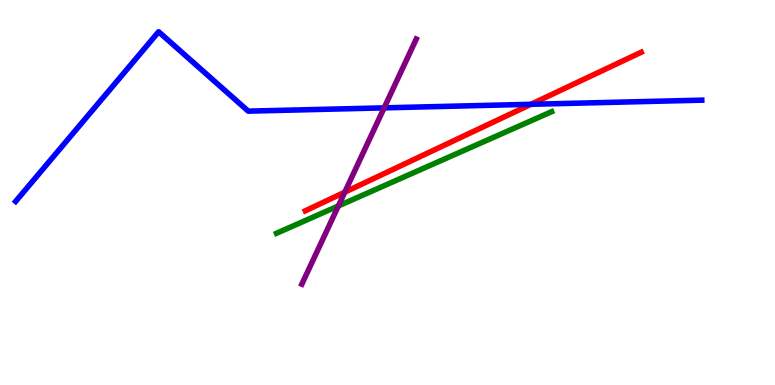[{'lines': ['blue', 'red'], 'intersections': [{'x': 6.85, 'y': 7.29}]}, {'lines': ['green', 'red'], 'intersections': []}, {'lines': ['purple', 'red'], 'intersections': [{'x': 4.45, 'y': 5.01}]}, {'lines': ['blue', 'green'], 'intersections': []}, {'lines': ['blue', 'purple'], 'intersections': [{'x': 4.96, 'y': 7.2}]}, {'lines': ['green', 'purple'], 'intersections': [{'x': 4.37, 'y': 4.65}]}]